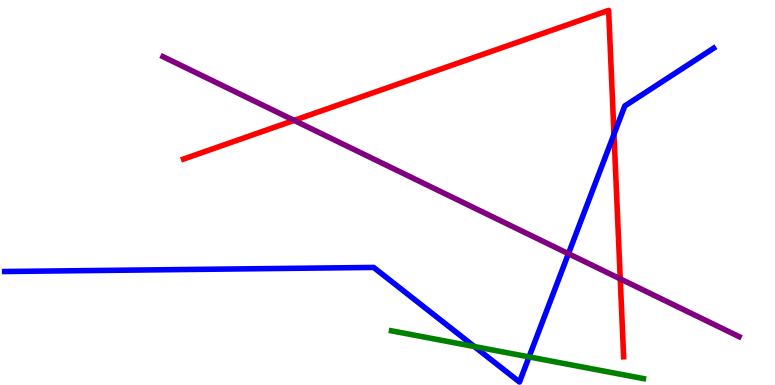[{'lines': ['blue', 'red'], 'intersections': [{'x': 7.92, 'y': 6.51}]}, {'lines': ['green', 'red'], 'intersections': []}, {'lines': ['purple', 'red'], 'intersections': [{'x': 3.79, 'y': 6.87}, {'x': 8.0, 'y': 2.76}]}, {'lines': ['blue', 'green'], 'intersections': [{'x': 6.12, 'y': 0.999}, {'x': 6.83, 'y': 0.73}]}, {'lines': ['blue', 'purple'], 'intersections': [{'x': 7.33, 'y': 3.41}]}, {'lines': ['green', 'purple'], 'intersections': []}]